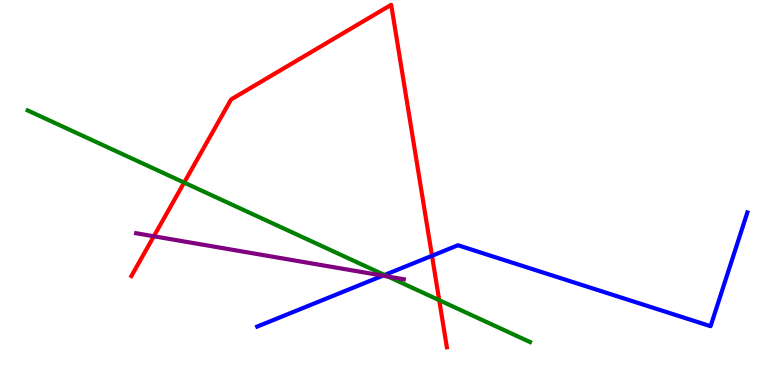[{'lines': ['blue', 'red'], 'intersections': [{'x': 5.57, 'y': 3.36}]}, {'lines': ['green', 'red'], 'intersections': [{'x': 2.38, 'y': 5.26}, {'x': 5.67, 'y': 2.2}]}, {'lines': ['purple', 'red'], 'intersections': [{'x': 1.98, 'y': 3.86}]}, {'lines': ['blue', 'green'], 'intersections': [{'x': 4.96, 'y': 2.86}]}, {'lines': ['blue', 'purple'], 'intersections': [{'x': 4.94, 'y': 2.84}]}, {'lines': ['green', 'purple'], 'intersections': [{'x': 5.01, 'y': 2.82}]}]